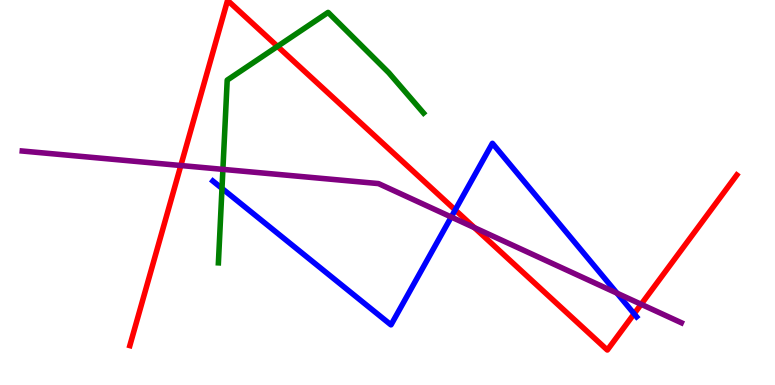[{'lines': ['blue', 'red'], 'intersections': [{'x': 5.87, 'y': 4.55}, {'x': 8.18, 'y': 1.85}]}, {'lines': ['green', 'red'], 'intersections': [{'x': 3.58, 'y': 8.8}]}, {'lines': ['purple', 'red'], 'intersections': [{'x': 2.33, 'y': 5.7}, {'x': 6.12, 'y': 4.09}, {'x': 8.27, 'y': 2.1}]}, {'lines': ['blue', 'green'], 'intersections': [{'x': 2.86, 'y': 5.11}]}, {'lines': ['blue', 'purple'], 'intersections': [{'x': 5.82, 'y': 4.36}, {'x': 7.96, 'y': 2.39}]}, {'lines': ['green', 'purple'], 'intersections': [{'x': 2.88, 'y': 5.6}]}]